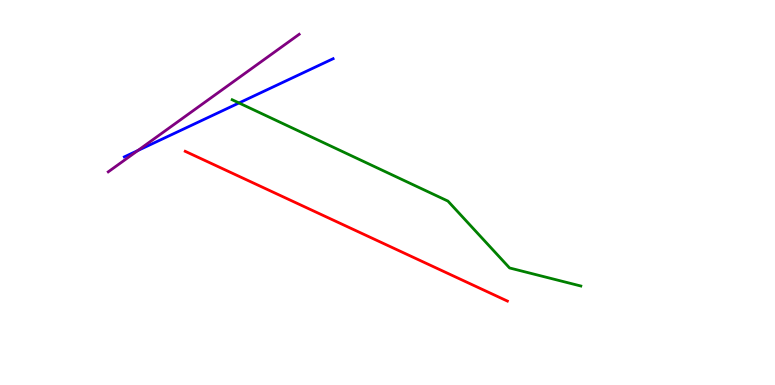[{'lines': ['blue', 'red'], 'intersections': []}, {'lines': ['green', 'red'], 'intersections': []}, {'lines': ['purple', 'red'], 'intersections': []}, {'lines': ['blue', 'green'], 'intersections': [{'x': 3.08, 'y': 7.33}]}, {'lines': ['blue', 'purple'], 'intersections': [{'x': 1.78, 'y': 6.09}]}, {'lines': ['green', 'purple'], 'intersections': []}]